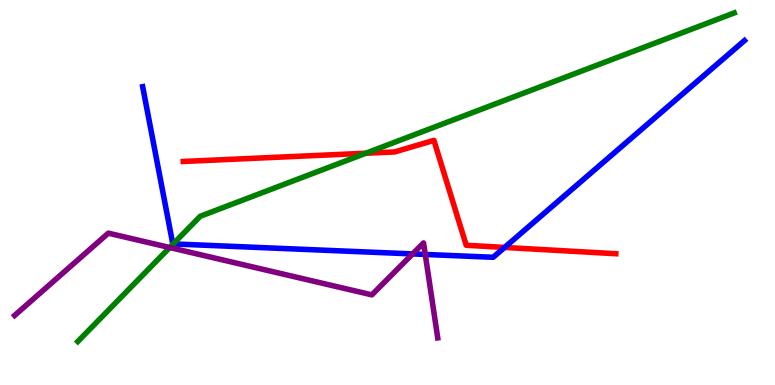[{'lines': ['blue', 'red'], 'intersections': [{'x': 6.51, 'y': 3.57}]}, {'lines': ['green', 'red'], 'intersections': [{'x': 4.72, 'y': 6.02}]}, {'lines': ['purple', 'red'], 'intersections': []}, {'lines': ['blue', 'green'], 'intersections': [{'x': 2.24, 'y': 3.66}]}, {'lines': ['blue', 'purple'], 'intersections': [{'x': 5.32, 'y': 3.4}, {'x': 5.49, 'y': 3.39}]}, {'lines': ['green', 'purple'], 'intersections': [{'x': 2.19, 'y': 3.57}]}]